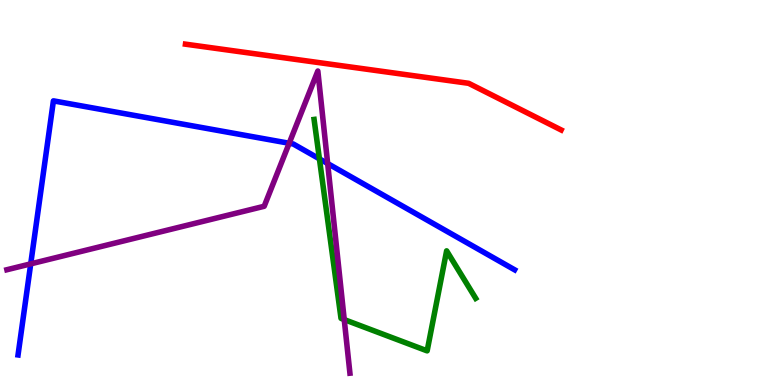[{'lines': ['blue', 'red'], 'intersections': []}, {'lines': ['green', 'red'], 'intersections': []}, {'lines': ['purple', 'red'], 'intersections': []}, {'lines': ['blue', 'green'], 'intersections': [{'x': 4.12, 'y': 5.87}]}, {'lines': ['blue', 'purple'], 'intersections': [{'x': 0.396, 'y': 3.15}, {'x': 3.73, 'y': 6.28}, {'x': 4.23, 'y': 5.75}]}, {'lines': ['green', 'purple'], 'intersections': [{'x': 4.44, 'y': 1.7}]}]